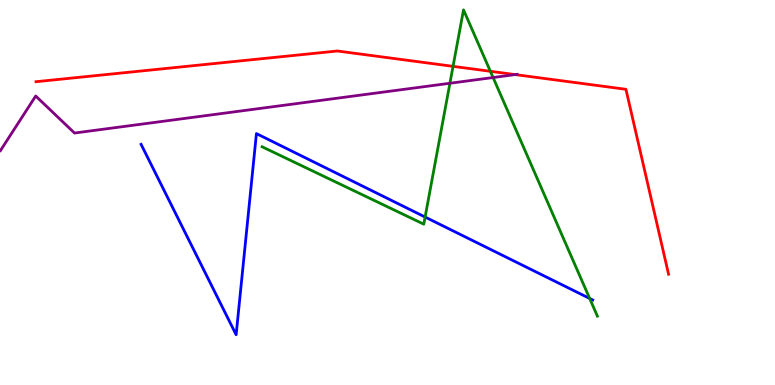[{'lines': ['blue', 'red'], 'intersections': []}, {'lines': ['green', 'red'], 'intersections': [{'x': 5.85, 'y': 8.28}, {'x': 6.33, 'y': 8.15}]}, {'lines': ['purple', 'red'], 'intersections': [{'x': 6.65, 'y': 8.06}]}, {'lines': ['blue', 'green'], 'intersections': [{'x': 5.49, 'y': 4.36}, {'x': 7.61, 'y': 2.25}]}, {'lines': ['blue', 'purple'], 'intersections': []}, {'lines': ['green', 'purple'], 'intersections': [{'x': 5.81, 'y': 7.84}, {'x': 6.36, 'y': 7.99}]}]